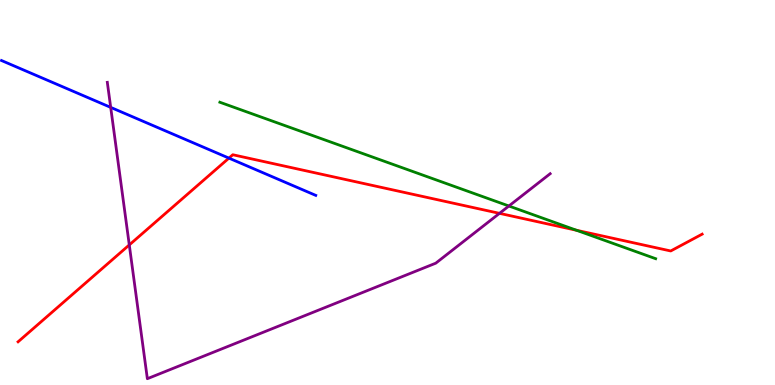[{'lines': ['blue', 'red'], 'intersections': [{'x': 2.95, 'y': 5.89}]}, {'lines': ['green', 'red'], 'intersections': [{'x': 7.44, 'y': 4.02}]}, {'lines': ['purple', 'red'], 'intersections': [{'x': 1.67, 'y': 3.64}, {'x': 6.45, 'y': 4.46}]}, {'lines': ['blue', 'green'], 'intersections': []}, {'lines': ['blue', 'purple'], 'intersections': [{'x': 1.43, 'y': 7.21}]}, {'lines': ['green', 'purple'], 'intersections': [{'x': 6.57, 'y': 4.65}]}]